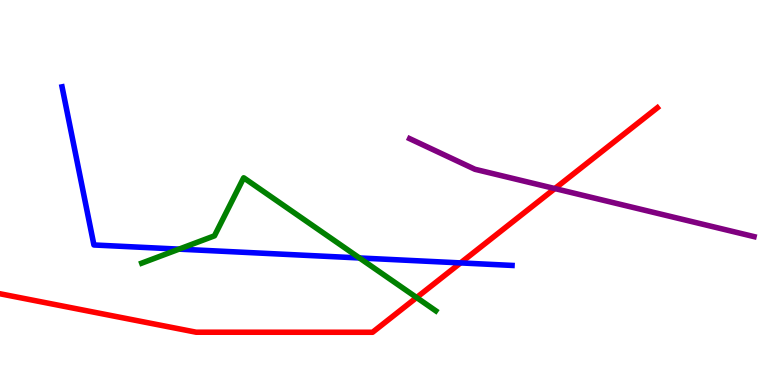[{'lines': ['blue', 'red'], 'intersections': [{'x': 5.94, 'y': 3.17}]}, {'lines': ['green', 'red'], 'intersections': [{'x': 5.38, 'y': 2.27}]}, {'lines': ['purple', 'red'], 'intersections': [{'x': 7.16, 'y': 5.1}]}, {'lines': ['blue', 'green'], 'intersections': [{'x': 2.31, 'y': 3.53}, {'x': 4.64, 'y': 3.3}]}, {'lines': ['blue', 'purple'], 'intersections': []}, {'lines': ['green', 'purple'], 'intersections': []}]